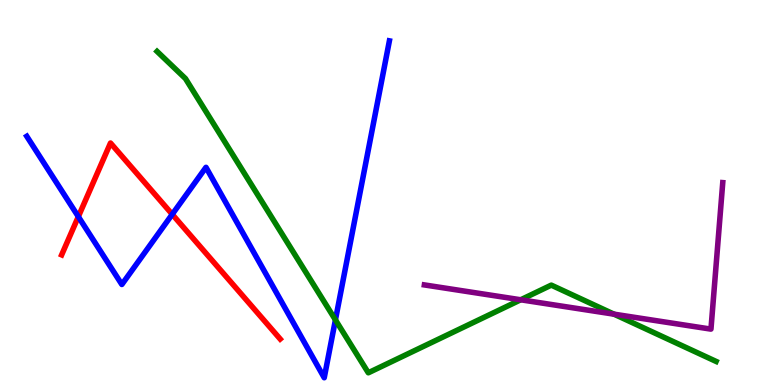[{'lines': ['blue', 'red'], 'intersections': [{'x': 1.01, 'y': 4.37}, {'x': 2.22, 'y': 4.43}]}, {'lines': ['green', 'red'], 'intersections': []}, {'lines': ['purple', 'red'], 'intersections': []}, {'lines': ['blue', 'green'], 'intersections': [{'x': 4.33, 'y': 1.69}]}, {'lines': ['blue', 'purple'], 'intersections': []}, {'lines': ['green', 'purple'], 'intersections': [{'x': 6.72, 'y': 2.21}, {'x': 7.92, 'y': 1.84}]}]